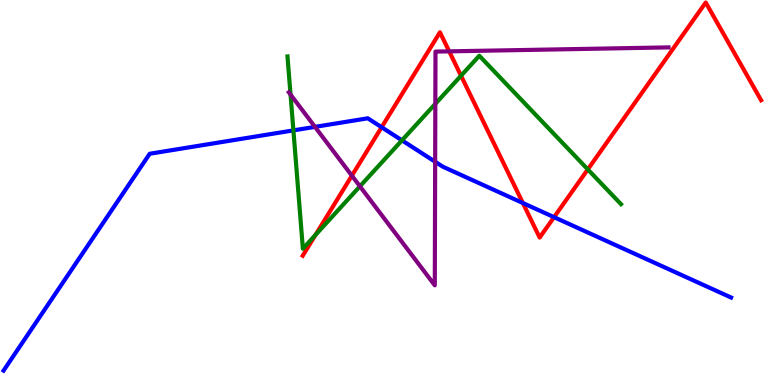[{'lines': ['blue', 'red'], 'intersections': [{'x': 4.92, 'y': 6.7}, {'x': 6.75, 'y': 4.73}, {'x': 7.15, 'y': 4.36}]}, {'lines': ['green', 'red'], 'intersections': [{'x': 4.07, 'y': 3.9}, {'x': 5.95, 'y': 8.03}, {'x': 7.58, 'y': 5.6}]}, {'lines': ['purple', 'red'], 'intersections': [{'x': 4.54, 'y': 5.44}, {'x': 5.8, 'y': 8.67}]}, {'lines': ['blue', 'green'], 'intersections': [{'x': 3.79, 'y': 6.61}, {'x': 5.19, 'y': 6.35}]}, {'lines': ['blue', 'purple'], 'intersections': [{'x': 4.06, 'y': 6.7}, {'x': 5.61, 'y': 5.8}]}, {'lines': ['green', 'purple'], 'intersections': [{'x': 3.75, 'y': 7.54}, {'x': 4.64, 'y': 5.16}, {'x': 5.62, 'y': 7.3}]}]